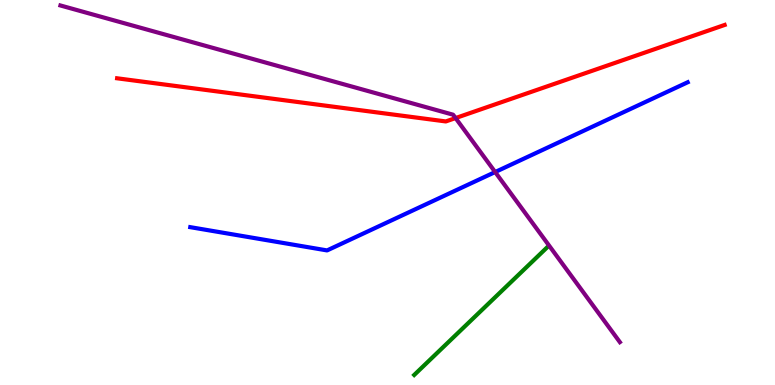[{'lines': ['blue', 'red'], 'intersections': []}, {'lines': ['green', 'red'], 'intersections': []}, {'lines': ['purple', 'red'], 'intersections': [{'x': 5.88, 'y': 6.93}]}, {'lines': ['blue', 'green'], 'intersections': []}, {'lines': ['blue', 'purple'], 'intersections': [{'x': 6.39, 'y': 5.53}]}, {'lines': ['green', 'purple'], 'intersections': []}]